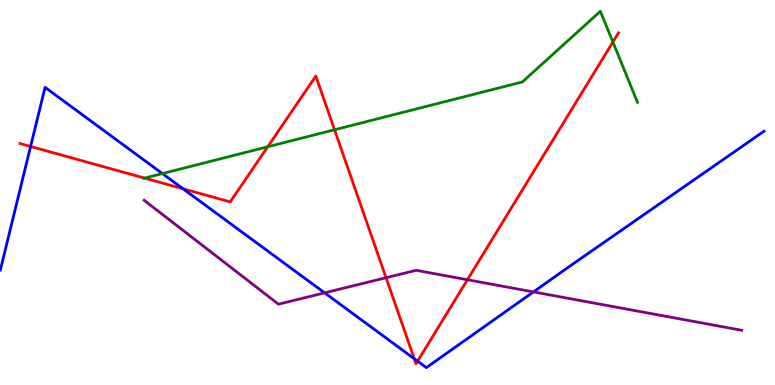[{'lines': ['blue', 'red'], 'intersections': [{'x': 0.395, 'y': 6.2}, {'x': 2.36, 'y': 5.1}, {'x': 5.35, 'y': 0.683}, {'x': 5.39, 'y': 0.619}]}, {'lines': ['green', 'red'], 'intersections': [{'x': 1.87, 'y': 5.37}, {'x': 3.45, 'y': 6.19}, {'x': 4.32, 'y': 6.63}, {'x': 7.91, 'y': 8.91}]}, {'lines': ['purple', 'red'], 'intersections': [{'x': 4.98, 'y': 2.79}, {'x': 6.03, 'y': 2.73}]}, {'lines': ['blue', 'green'], 'intersections': [{'x': 2.1, 'y': 5.49}]}, {'lines': ['blue', 'purple'], 'intersections': [{'x': 4.19, 'y': 2.39}, {'x': 6.88, 'y': 2.42}]}, {'lines': ['green', 'purple'], 'intersections': []}]